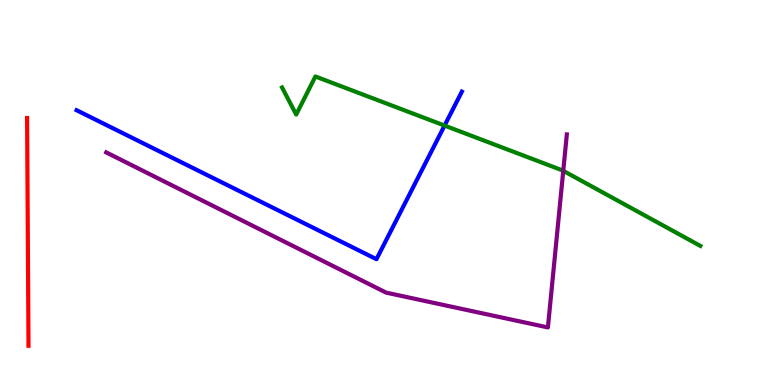[{'lines': ['blue', 'red'], 'intersections': []}, {'lines': ['green', 'red'], 'intersections': []}, {'lines': ['purple', 'red'], 'intersections': []}, {'lines': ['blue', 'green'], 'intersections': [{'x': 5.74, 'y': 6.74}]}, {'lines': ['blue', 'purple'], 'intersections': []}, {'lines': ['green', 'purple'], 'intersections': [{'x': 7.27, 'y': 5.56}]}]